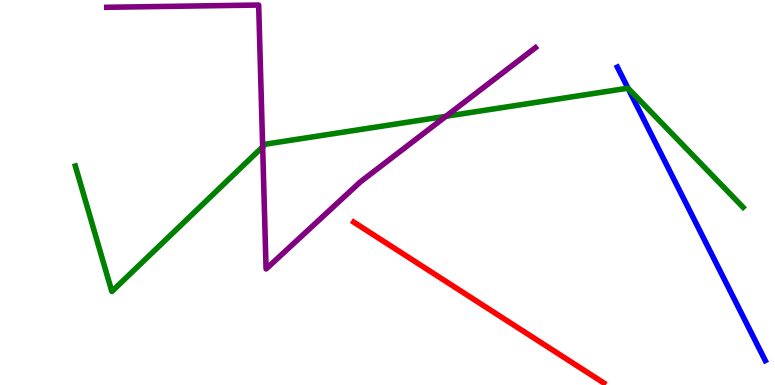[{'lines': ['blue', 'red'], 'intersections': []}, {'lines': ['green', 'red'], 'intersections': []}, {'lines': ['purple', 'red'], 'intersections': []}, {'lines': ['blue', 'green'], 'intersections': [{'x': 8.1, 'y': 7.71}]}, {'lines': ['blue', 'purple'], 'intersections': []}, {'lines': ['green', 'purple'], 'intersections': [{'x': 3.39, 'y': 6.19}, {'x': 5.75, 'y': 6.98}]}]